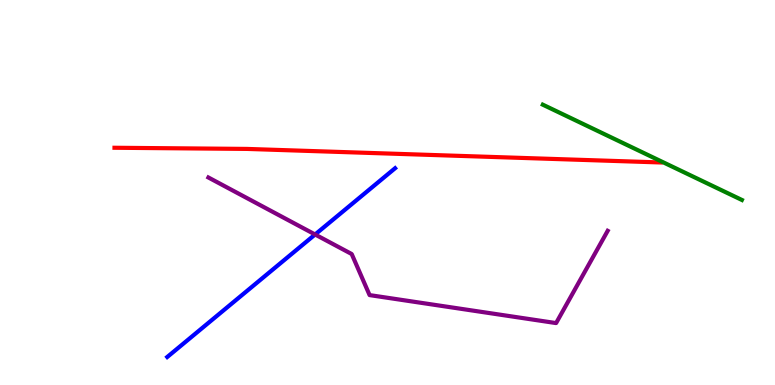[{'lines': ['blue', 'red'], 'intersections': []}, {'lines': ['green', 'red'], 'intersections': []}, {'lines': ['purple', 'red'], 'intersections': []}, {'lines': ['blue', 'green'], 'intersections': []}, {'lines': ['blue', 'purple'], 'intersections': [{'x': 4.07, 'y': 3.91}]}, {'lines': ['green', 'purple'], 'intersections': []}]